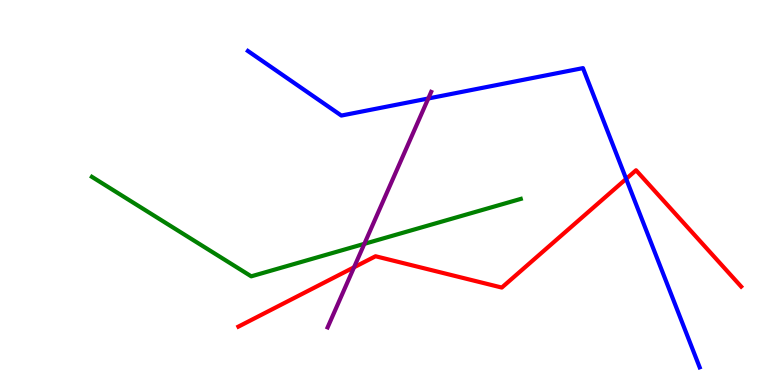[{'lines': ['blue', 'red'], 'intersections': [{'x': 8.08, 'y': 5.35}]}, {'lines': ['green', 'red'], 'intersections': []}, {'lines': ['purple', 'red'], 'intersections': [{'x': 4.57, 'y': 3.06}]}, {'lines': ['blue', 'green'], 'intersections': []}, {'lines': ['blue', 'purple'], 'intersections': [{'x': 5.53, 'y': 7.44}]}, {'lines': ['green', 'purple'], 'intersections': [{'x': 4.7, 'y': 3.67}]}]